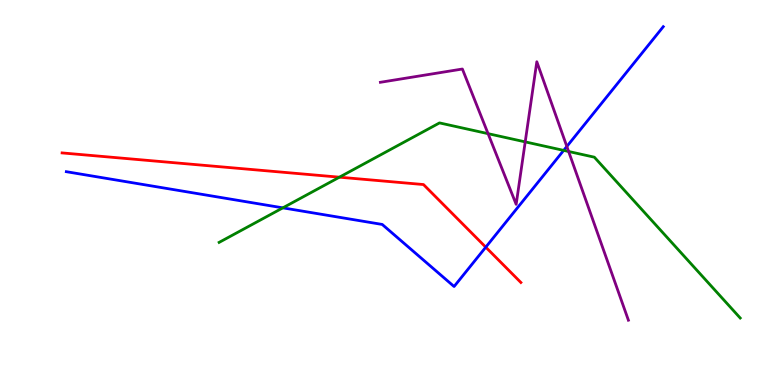[{'lines': ['blue', 'red'], 'intersections': [{'x': 6.27, 'y': 3.58}]}, {'lines': ['green', 'red'], 'intersections': [{'x': 4.38, 'y': 5.4}]}, {'lines': ['purple', 'red'], 'intersections': []}, {'lines': ['blue', 'green'], 'intersections': [{'x': 3.65, 'y': 4.6}, {'x': 7.27, 'y': 6.09}]}, {'lines': ['blue', 'purple'], 'intersections': [{'x': 7.31, 'y': 6.2}]}, {'lines': ['green', 'purple'], 'intersections': [{'x': 6.3, 'y': 6.53}, {'x': 6.78, 'y': 6.31}, {'x': 7.34, 'y': 6.07}]}]